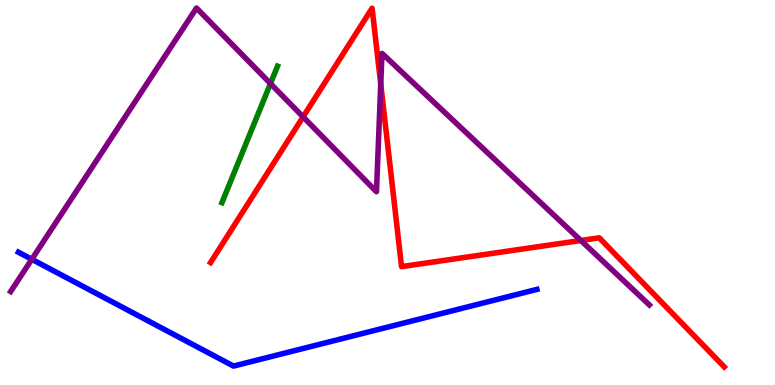[{'lines': ['blue', 'red'], 'intersections': []}, {'lines': ['green', 'red'], 'intersections': []}, {'lines': ['purple', 'red'], 'intersections': [{'x': 3.91, 'y': 6.96}, {'x': 4.91, 'y': 7.81}, {'x': 7.5, 'y': 3.75}]}, {'lines': ['blue', 'green'], 'intersections': []}, {'lines': ['blue', 'purple'], 'intersections': [{'x': 0.41, 'y': 3.27}]}, {'lines': ['green', 'purple'], 'intersections': [{'x': 3.49, 'y': 7.83}]}]